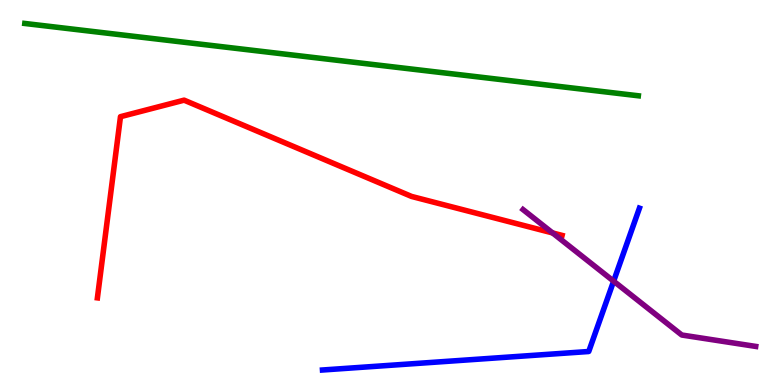[{'lines': ['blue', 'red'], 'intersections': []}, {'lines': ['green', 'red'], 'intersections': []}, {'lines': ['purple', 'red'], 'intersections': [{'x': 7.13, 'y': 3.95}]}, {'lines': ['blue', 'green'], 'intersections': []}, {'lines': ['blue', 'purple'], 'intersections': [{'x': 7.92, 'y': 2.7}]}, {'lines': ['green', 'purple'], 'intersections': []}]